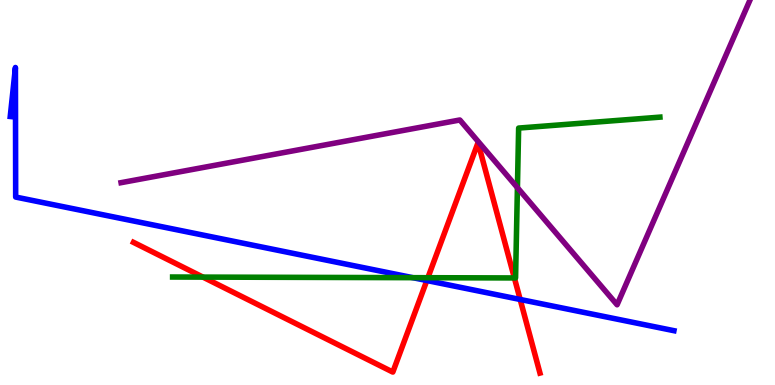[{'lines': ['blue', 'red'], 'intersections': [{'x': 5.51, 'y': 2.71}, {'x': 6.71, 'y': 2.22}]}, {'lines': ['green', 'red'], 'intersections': [{'x': 2.62, 'y': 2.8}, {'x': 5.52, 'y': 2.79}, {'x': 6.64, 'y': 2.78}]}, {'lines': ['purple', 'red'], 'intersections': []}, {'lines': ['blue', 'green'], 'intersections': [{'x': 5.33, 'y': 2.79}]}, {'lines': ['blue', 'purple'], 'intersections': []}, {'lines': ['green', 'purple'], 'intersections': [{'x': 6.68, 'y': 5.13}]}]